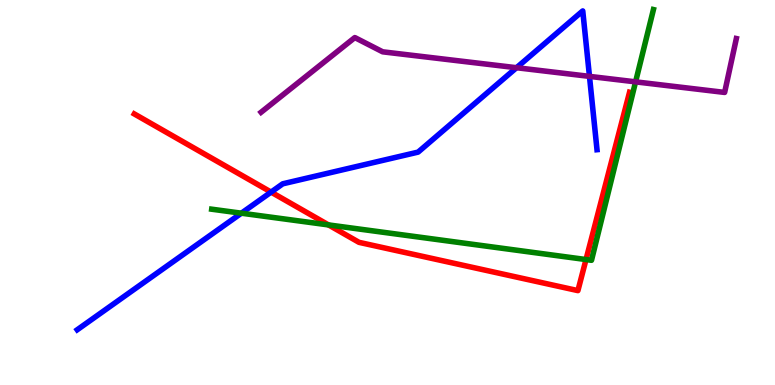[{'lines': ['blue', 'red'], 'intersections': [{'x': 3.5, 'y': 5.01}]}, {'lines': ['green', 'red'], 'intersections': [{'x': 4.24, 'y': 4.16}, {'x': 7.56, 'y': 3.26}]}, {'lines': ['purple', 'red'], 'intersections': []}, {'lines': ['blue', 'green'], 'intersections': [{'x': 3.11, 'y': 4.46}]}, {'lines': ['blue', 'purple'], 'intersections': [{'x': 6.66, 'y': 8.24}, {'x': 7.61, 'y': 8.02}]}, {'lines': ['green', 'purple'], 'intersections': [{'x': 8.2, 'y': 7.87}]}]